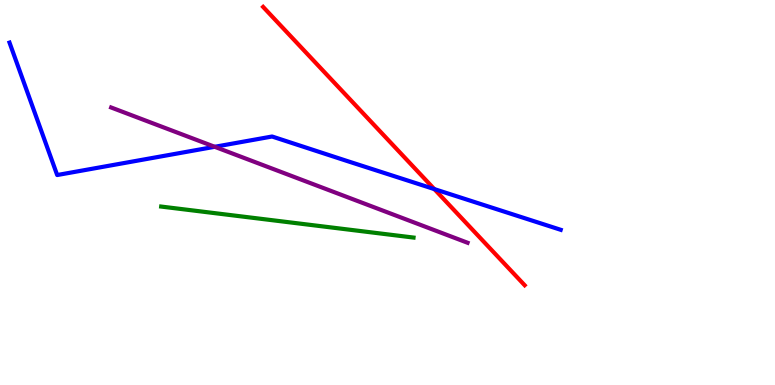[{'lines': ['blue', 'red'], 'intersections': [{'x': 5.6, 'y': 5.09}]}, {'lines': ['green', 'red'], 'intersections': []}, {'lines': ['purple', 'red'], 'intersections': []}, {'lines': ['blue', 'green'], 'intersections': []}, {'lines': ['blue', 'purple'], 'intersections': [{'x': 2.77, 'y': 6.19}]}, {'lines': ['green', 'purple'], 'intersections': []}]